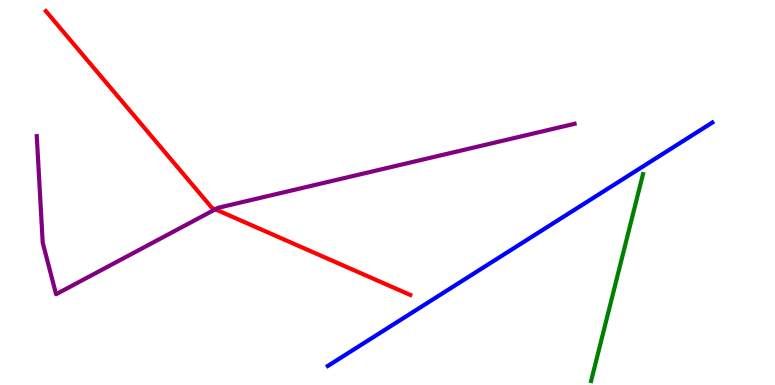[{'lines': ['blue', 'red'], 'intersections': []}, {'lines': ['green', 'red'], 'intersections': []}, {'lines': ['purple', 'red'], 'intersections': [{'x': 2.78, 'y': 4.56}]}, {'lines': ['blue', 'green'], 'intersections': []}, {'lines': ['blue', 'purple'], 'intersections': []}, {'lines': ['green', 'purple'], 'intersections': []}]